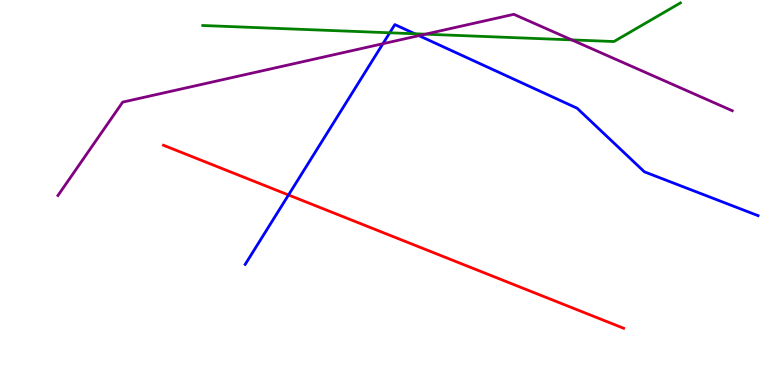[{'lines': ['blue', 'red'], 'intersections': [{'x': 3.72, 'y': 4.94}]}, {'lines': ['green', 'red'], 'intersections': []}, {'lines': ['purple', 'red'], 'intersections': []}, {'lines': ['blue', 'green'], 'intersections': [{'x': 5.03, 'y': 9.15}, {'x': 5.35, 'y': 9.12}]}, {'lines': ['blue', 'purple'], 'intersections': [{'x': 4.94, 'y': 8.86}, {'x': 5.41, 'y': 9.07}]}, {'lines': ['green', 'purple'], 'intersections': [{'x': 5.49, 'y': 9.11}, {'x': 7.38, 'y': 8.96}]}]